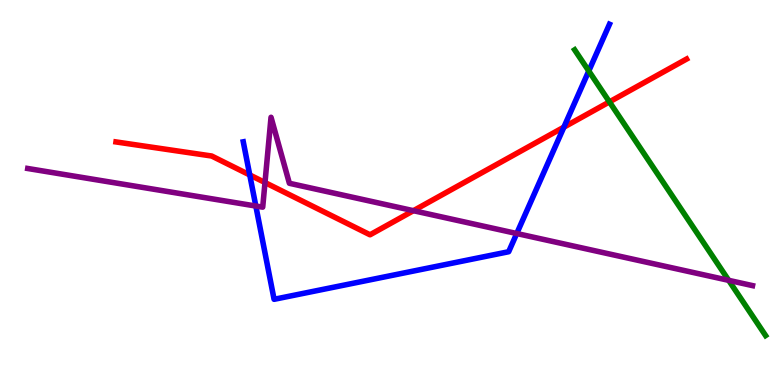[{'lines': ['blue', 'red'], 'intersections': [{'x': 3.22, 'y': 5.46}, {'x': 7.28, 'y': 6.7}]}, {'lines': ['green', 'red'], 'intersections': [{'x': 7.86, 'y': 7.35}]}, {'lines': ['purple', 'red'], 'intersections': [{'x': 3.42, 'y': 5.26}, {'x': 5.33, 'y': 4.53}]}, {'lines': ['blue', 'green'], 'intersections': [{'x': 7.6, 'y': 8.16}]}, {'lines': ['blue', 'purple'], 'intersections': [{'x': 3.3, 'y': 4.65}, {'x': 6.67, 'y': 3.93}]}, {'lines': ['green', 'purple'], 'intersections': [{'x': 9.4, 'y': 2.72}]}]